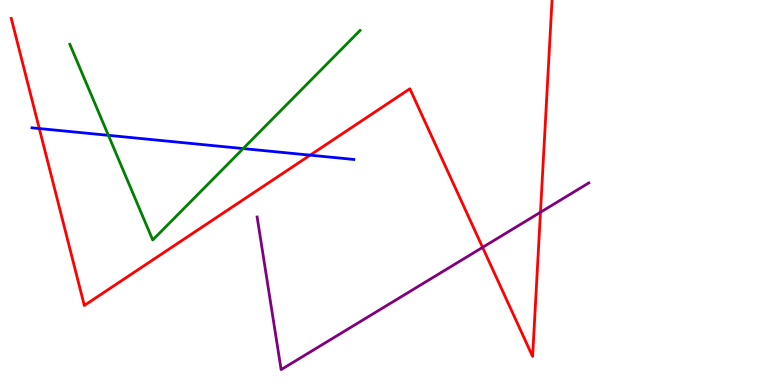[{'lines': ['blue', 'red'], 'intersections': [{'x': 0.507, 'y': 6.66}, {'x': 4.0, 'y': 5.97}]}, {'lines': ['green', 'red'], 'intersections': []}, {'lines': ['purple', 'red'], 'intersections': [{'x': 6.23, 'y': 3.57}, {'x': 6.97, 'y': 4.49}]}, {'lines': ['blue', 'green'], 'intersections': [{'x': 1.4, 'y': 6.48}, {'x': 3.14, 'y': 6.14}]}, {'lines': ['blue', 'purple'], 'intersections': []}, {'lines': ['green', 'purple'], 'intersections': []}]